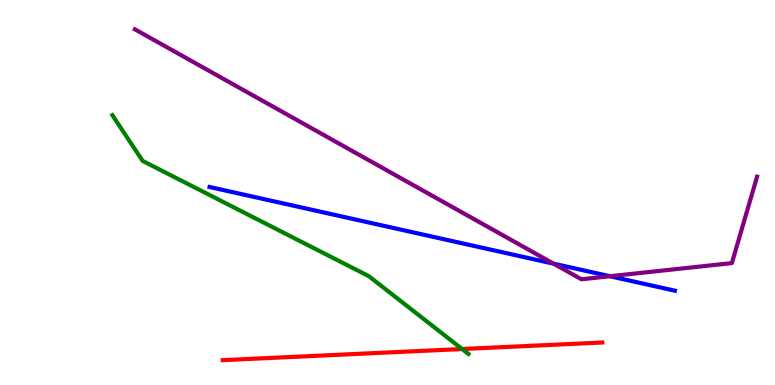[{'lines': ['blue', 'red'], 'intersections': []}, {'lines': ['green', 'red'], 'intersections': [{'x': 5.96, 'y': 0.935}]}, {'lines': ['purple', 'red'], 'intersections': []}, {'lines': ['blue', 'green'], 'intersections': []}, {'lines': ['blue', 'purple'], 'intersections': [{'x': 7.14, 'y': 3.15}, {'x': 7.87, 'y': 2.83}]}, {'lines': ['green', 'purple'], 'intersections': []}]